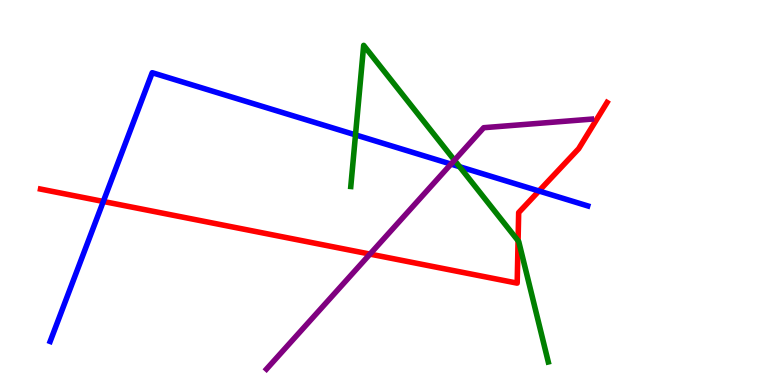[{'lines': ['blue', 'red'], 'intersections': [{'x': 1.33, 'y': 4.77}, {'x': 6.95, 'y': 5.04}]}, {'lines': ['green', 'red'], 'intersections': [{'x': 6.68, 'y': 3.75}]}, {'lines': ['purple', 'red'], 'intersections': [{'x': 4.77, 'y': 3.4}]}, {'lines': ['blue', 'green'], 'intersections': [{'x': 4.59, 'y': 6.5}, {'x': 5.93, 'y': 5.67}]}, {'lines': ['blue', 'purple'], 'intersections': [{'x': 5.82, 'y': 5.74}]}, {'lines': ['green', 'purple'], 'intersections': [{'x': 5.86, 'y': 5.84}]}]